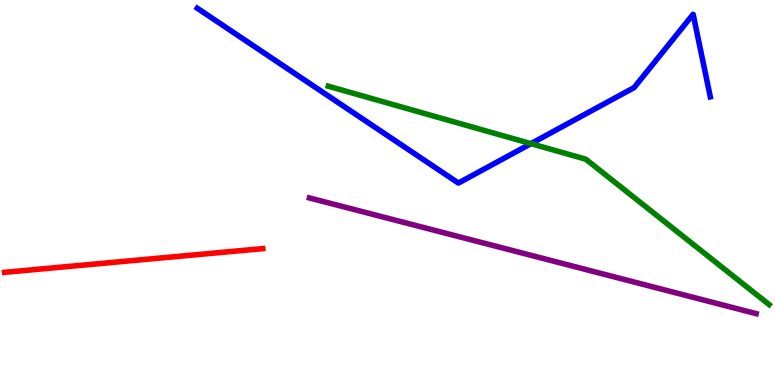[{'lines': ['blue', 'red'], 'intersections': []}, {'lines': ['green', 'red'], 'intersections': []}, {'lines': ['purple', 'red'], 'intersections': []}, {'lines': ['blue', 'green'], 'intersections': [{'x': 6.85, 'y': 6.27}]}, {'lines': ['blue', 'purple'], 'intersections': []}, {'lines': ['green', 'purple'], 'intersections': []}]